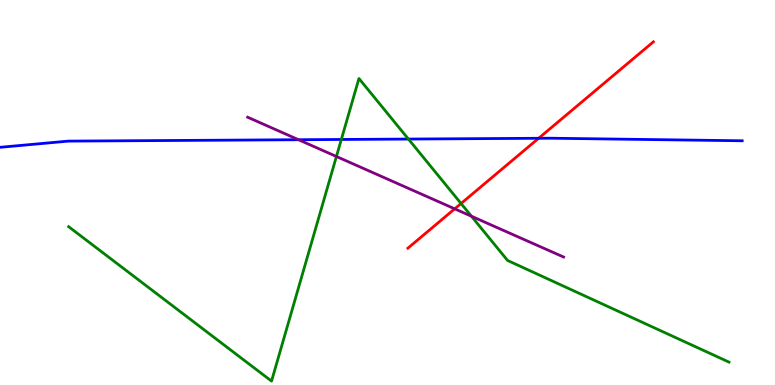[{'lines': ['blue', 'red'], 'intersections': [{'x': 6.95, 'y': 6.41}]}, {'lines': ['green', 'red'], 'intersections': [{'x': 5.95, 'y': 4.71}]}, {'lines': ['purple', 'red'], 'intersections': [{'x': 5.87, 'y': 4.58}]}, {'lines': ['blue', 'green'], 'intersections': [{'x': 4.4, 'y': 6.38}, {'x': 5.27, 'y': 6.39}]}, {'lines': ['blue', 'purple'], 'intersections': [{'x': 3.85, 'y': 6.37}]}, {'lines': ['green', 'purple'], 'intersections': [{'x': 4.34, 'y': 5.94}, {'x': 6.08, 'y': 4.38}]}]